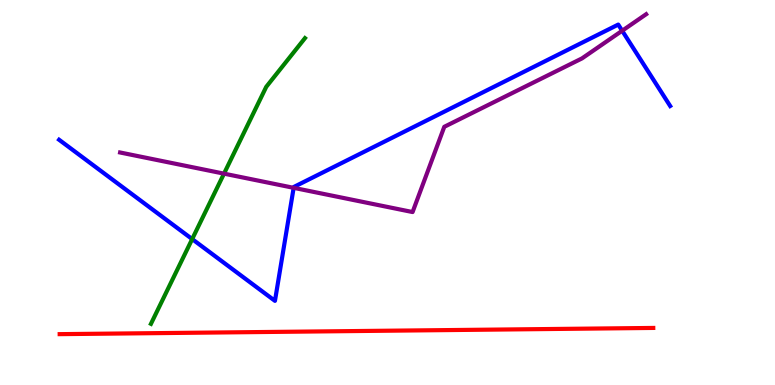[{'lines': ['blue', 'red'], 'intersections': []}, {'lines': ['green', 'red'], 'intersections': []}, {'lines': ['purple', 'red'], 'intersections': []}, {'lines': ['blue', 'green'], 'intersections': [{'x': 2.48, 'y': 3.79}]}, {'lines': ['blue', 'purple'], 'intersections': [{'x': 3.79, 'y': 5.12}, {'x': 8.03, 'y': 9.2}]}, {'lines': ['green', 'purple'], 'intersections': [{'x': 2.89, 'y': 5.49}]}]